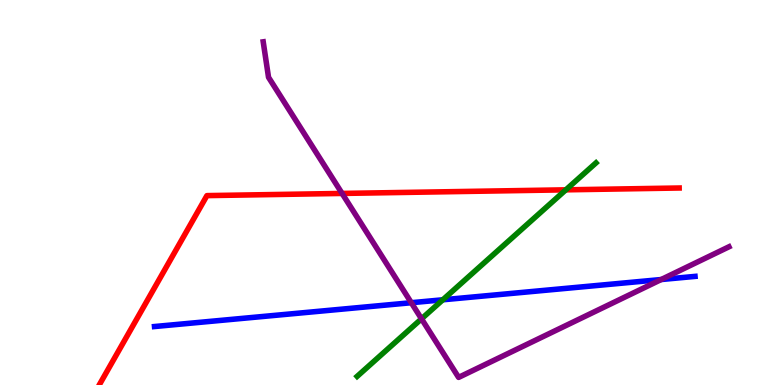[{'lines': ['blue', 'red'], 'intersections': []}, {'lines': ['green', 'red'], 'intersections': [{'x': 7.3, 'y': 5.07}]}, {'lines': ['purple', 'red'], 'intersections': [{'x': 4.41, 'y': 4.98}]}, {'lines': ['blue', 'green'], 'intersections': [{'x': 5.71, 'y': 2.21}]}, {'lines': ['blue', 'purple'], 'intersections': [{'x': 5.31, 'y': 2.14}, {'x': 8.53, 'y': 2.74}]}, {'lines': ['green', 'purple'], 'intersections': [{'x': 5.44, 'y': 1.72}]}]